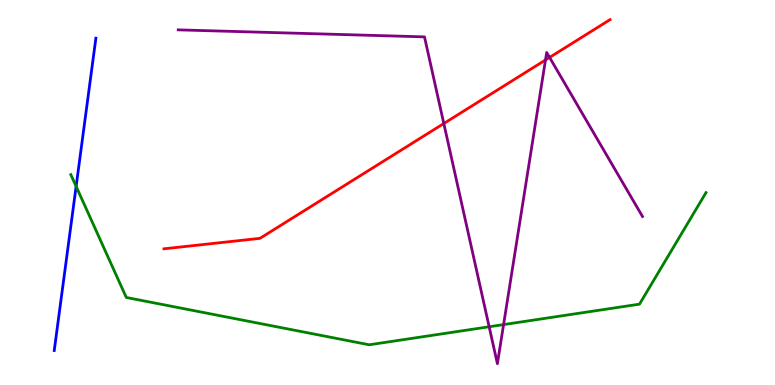[{'lines': ['blue', 'red'], 'intersections': []}, {'lines': ['green', 'red'], 'intersections': []}, {'lines': ['purple', 'red'], 'intersections': [{'x': 5.73, 'y': 6.79}, {'x': 7.04, 'y': 8.44}, {'x': 7.09, 'y': 8.51}]}, {'lines': ['blue', 'green'], 'intersections': [{'x': 0.982, 'y': 5.16}]}, {'lines': ['blue', 'purple'], 'intersections': []}, {'lines': ['green', 'purple'], 'intersections': [{'x': 6.31, 'y': 1.51}, {'x': 6.5, 'y': 1.57}]}]